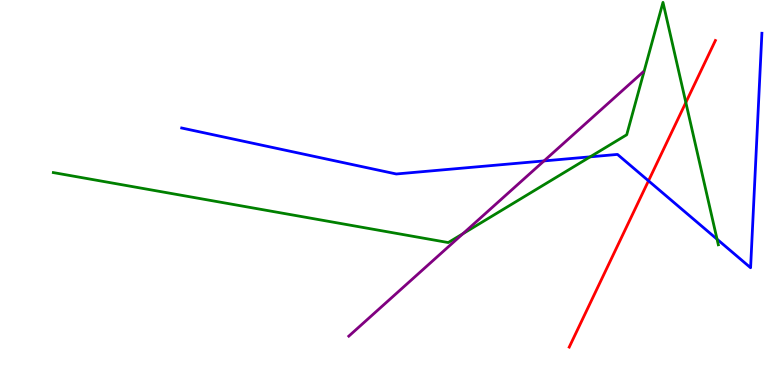[{'lines': ['blue', 'red'], 'intersections': [{'x': 8.37, 'y': 5.3}]}, {'lines': ['green', 'red'], 'intersections': [{'x': 8.85, 'y': 7.34}]}, {'lines': ['purple', 'red'], 'intersections': []}, {'lines': ['blue', 'green'], 'intersections': [{'x': 7.62, 'y': 5.93}, {'x': 9.25, 'y': 3.79}]}, {'lines': ['blue', 'purple'], 'intersections': [{'x': 7.02, 'y': 5.82}]}, {'lines': ['green', 'purple'], 'intersections': [{'x': 5.97, 'y': 3.93}]}]